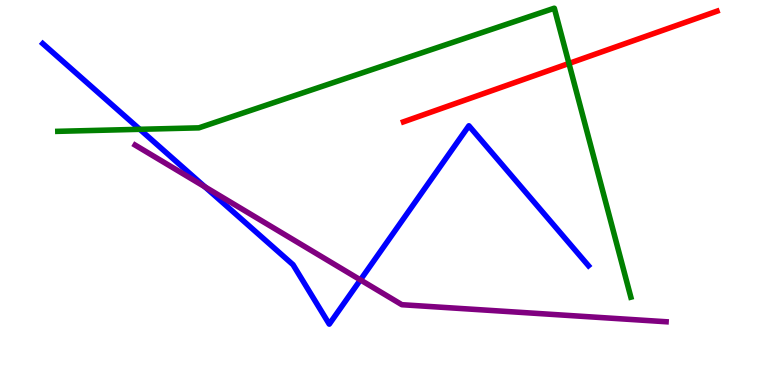[{'lines': ['blue', 'red'], 'intersections': []}, {'lines': ['green', 'red'], 'intersections': [{'x': 7.34, 'y': 8.35}]}, {'lines': ['purple', 'red'], 'intersections': []}, {'lines': ['blue', 'green'], 'intersections': [{'x': 1.8, 'y': 6.64}]}, {'lines': ['blue', 'purple'], 'intersections': [{'x': 2.64, 'y': 5.15}, {'x': 4.65, 'y': 2.73}]}, {'lines': ['green', 'purple'], 'intersections': []}]